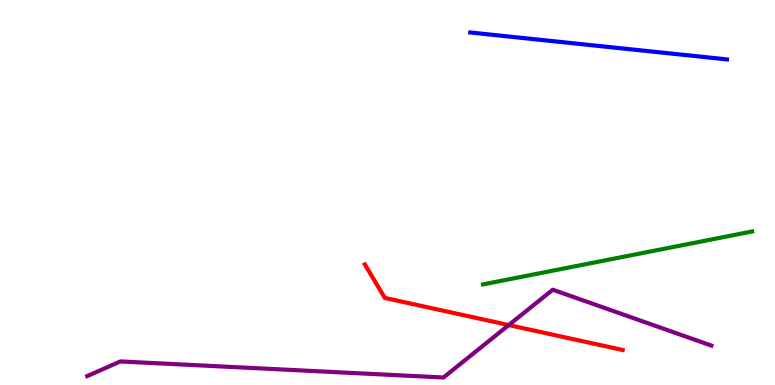[{'lines': ['blue', 'red'], 'intersections': []}, {'lines': ['green', 'red'], 'intersections': []}, {'lines': ['purple', 'red'], 'intersections': [{'x': 6.56, 'y': 1.56}]}, {'lines': ['blue', 'green'], 'intersections': []}, {'lines': ['blue', 'purple'], 'intersections': []}, {'lines': ['green', 'purple'], 'intersections': []}]